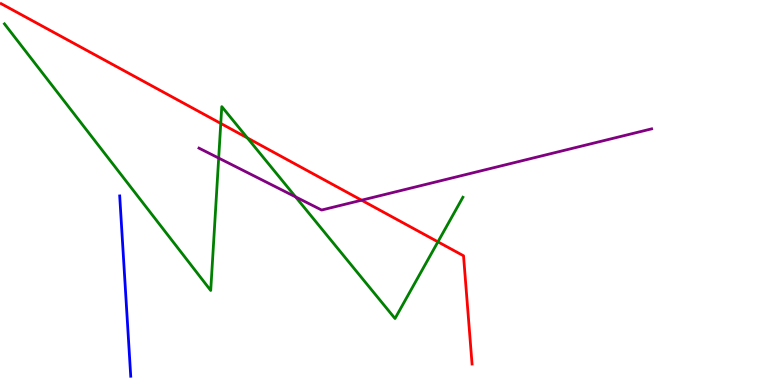[{'lines': ['blue', 'red'], 'intersections': []}, {'lines': ['green', 'red'], 'intersections': [{'x': 2.85, 'y': 6.79}, {'x': 3.19, 'y': 6.42}, {'x': 5.65, 'y': 3.72}]}, {'lines': ['purple', 'red'], 'intersections': [{'x': 4.67, 'y': 4.8}]}, {'lines': ['blue', 'green'], 'intersections': []}, {'lines': ['blue', 'purple'], 'intersections': []}, {'lines': ['green', 'purple'], 'intersections': [{'x': 2.82, 'y': 5.89}, {'x': 3.81, 'y': 4.89}]}]